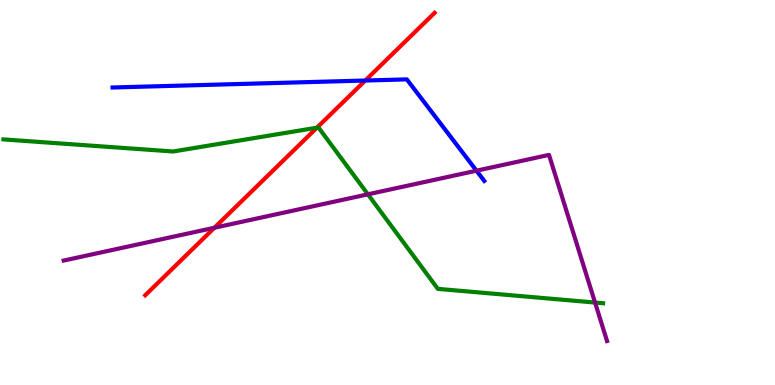[{'lines': ['blue', 'red'], 'intersections': [{'x': 4.71, 'y': 7.91}]}, {'lines': ['green', 'red'], 'intersections': [{'x': 4.09, 'y': 6.68}]}, {'lines': ['purple', 'red'], 'intersections': [{'x': 2.77, 'y': 4.08}]}, {'lines': ['blue', 'green'], 'intersections': []}, {'lines': ['blue', 'purple'], 'intersections': [{'x': 6.15, 'y': 5.57}]}, {'lines': ['green', 'purple'], 'intersections': [{'x': 4.75, 'y': 4.95}, {'x': 7.68, 'y': 2.14}]}]